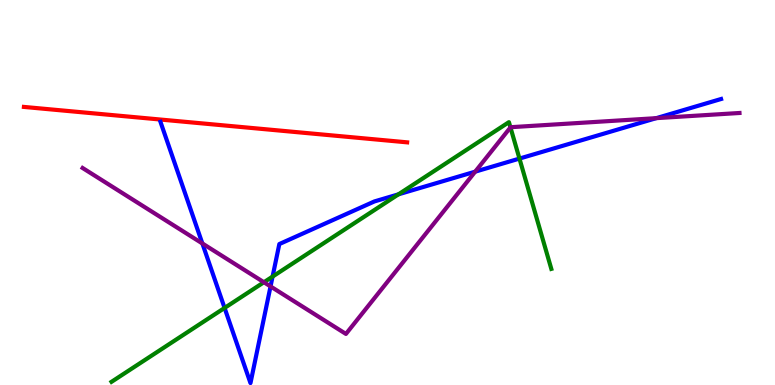[{'lines': ['blue', 'red'], 'intersections': []}, {'lines': ['green', 'red'], 'intersections': []}, {'lines': ['purple', 'red'], 'intersections': []}, {'lines': ['blue', 'green'], 'intersections': [{'x': 2.9, 'y': 2.0}, {'x': 3.52, 'y': 2.82}, {'x': 5.14, 'y': 4.95}, {'x': 6.7, 'y': 5.88}]}, {'lines': ['blue', 'purple'], 'intersections': [{'x': 2.61, 'y': 3.68}, {'x': 3.49, 'y': 2.56}, {'x': 6.13, 'y': 5.54}, {'x': 8.47, 'y': 6.93}]}, {'lines': ['green', 'purple'], 'intersections': [{'x': 3.41, 'y': 2.67}, {'x': 6.59, 'y': 6.69}]}]